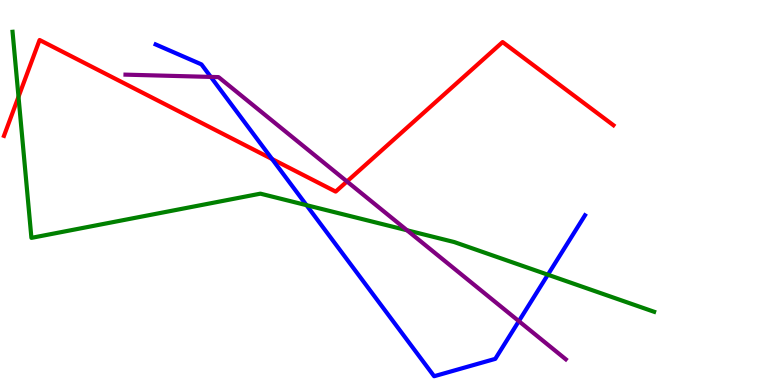[{'lines': ['blue', 'red'], 'intersections': [{'x': 3.51, 'y': 5.87}]}, {'lines': ['green', 'red'], 'intersections': [{'x': 0.239, 'y': 7.49}]}, {'lines': ['purple', 'red'], 'intersections': [{'x': 4.48, 'y': 5.29}]}, {'lines': ['blue', 'green'], 'intersections': [{'x': 3.95, 'y': 4.67}, {'x': 7.07, 'y': 2.86}]}, {'lines': ['blue', 'purple'], 'intersections': [{'x': 2.72, 'y': 8.0}, {'x': 6.69, 'y': 1.66}]}, {'lines': ['green', 'purple'], 'intersections': [{'x': 5.25, 'y': 4.02}]}]